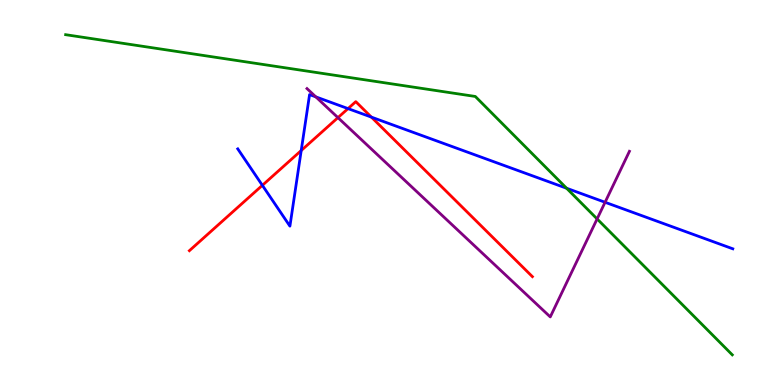[{'lines': ['blue', 'red'], 'intersections': [{'x': 3.39, 'y': 5.19}, {'x': 3.89, 'y': 6.09}, {'x': 4.49, 'y': 7.18}, {'x': 4.79, 'y': 6.96}]}, {'lines': ['green', 'red'], 'intersections': []}, {'lines': ['purple', 'red'], 'intersections': [{'x': 4.36, 'y': 6.94}]}, {'lines': ['blue', 'green'], 'intersections': [{'x': 7.31, 'y': 5.11}]}, {'lines': ['blue', 'purple'], 'intersections': [{'x': 4.08, 'y': 7.48}, {'x': 7.81, 'y': 4.75}]}, {'lines': ['green', 'purple'], 'intersections': [{'x': 7.7, 'y': 4.31}]}]